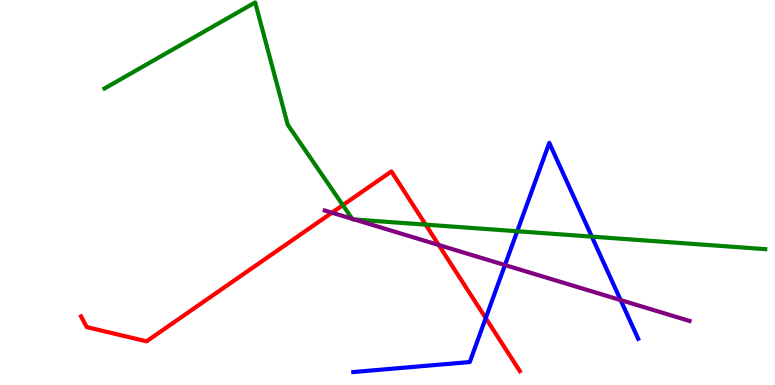[{'lines': ['blue', 'red'], 'intersections': [{'x': 6.27, 'y': 1.74}]}, {'lines': ['green', 'red'], 'intersections': [{'x': 4.42, 'y': 4.67}, {'x': 5.49, 'y': 4.17}]}, {'lines': ['purple', 'red'], 'intersections': [{'x': 4.28, 'y': 4.48}, {'x': 5.66, 'y': 3.64}]}, {'lines': ['blue', 'green'], 'intersections': [{'x': 6.67, 'y': 3.99}, {'x': 7.64, 'y': 3.85}]}, {'lines': ['blue', 'purple'], 'intersections': [{'x': 6.52, 'y': 3.12}, {'x': 8.01, 'y': 2.21}]}, {'lines': ['green', 'purple'], 'intersections': [{'x': 4.54, 'y': 4.32}, {'x': 4.57, 'y': 4.3}]}]